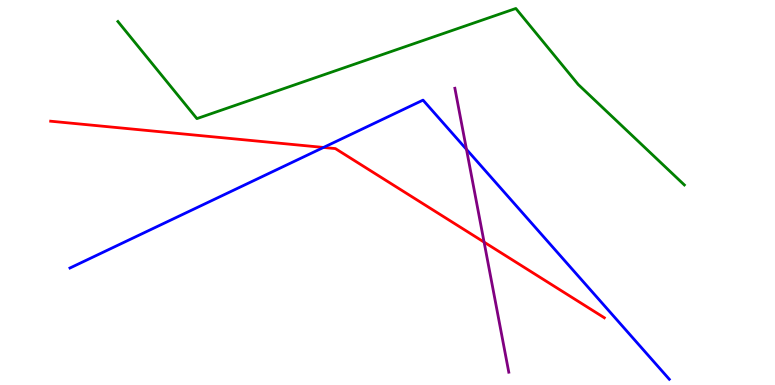[{'lines': ['blue', 'red'], 'intersections': [{'x': 4.17, 'y': 6.17}]}, {'lines': ['green', 'red'], 'intersections': []}, {'lines': ['purple', 'red'], 'intersections': [{'x': 6.25, 'y': 3.71}]}, {'lines': ['blue', 'green'], 'intersections': []}, {'lines': ['blue', 'purple'], 'intersections': [{'x': 6.02, 'y': 6.12}]}, {'lines': ['green', 'purple'], 'intersections': []}]